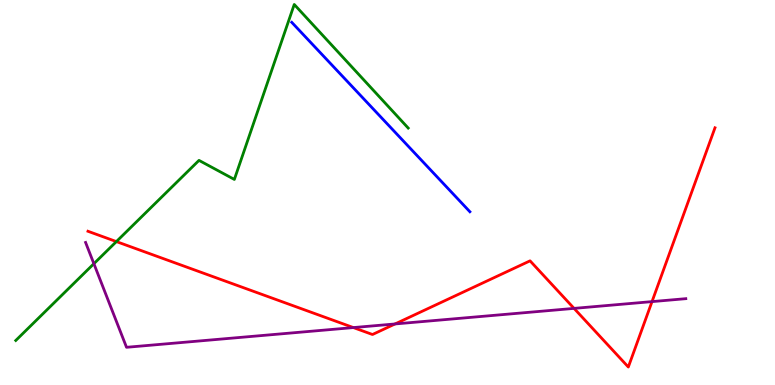[{'lines': ['blue', 'red'], 'intersections': []}, {'lines': ['green', 'red'], 'intersections': [{'x': 1.5, 'y': 3.73}]}, {'lines': ['purple', 'red'], 'intersections': [{'x': 4.56, 'y': 1.49}, {'x': 5.1, 'y': 1.59}, {'x': 7.41, 'y': 1.99}, {'x': 8.41, 'y': 2.17}]}, {'lines': ['blue', 'green'], 'intersections': []}, {'lines': ['blue', 'purple'], 'intersections': []}, {'lines': ['green', 'purple'], 'intersections': [{'x': 1.21, 'y': 3.15}]}]